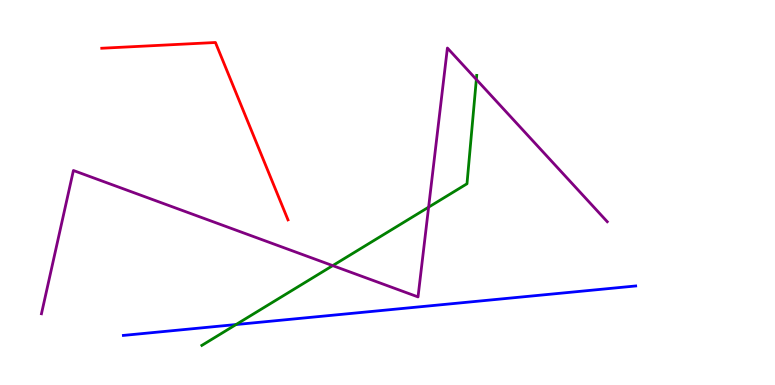[{'lines': ['blue', 'red'], 'intersections': []}, {'lines': ['green', 'red'], 'intersections': []}, {'lines': ['purple', 'red'], 'intersections': []}, {'lines': ['blue', 'green'], 'intersections': [{'x': 3.05, 'y': 1.57}]}, {'lines': ['blue', 'purple'], 'intersections': []}, {'lines': ['green', 'purple'], 'intersections': [{'x': 4.29, 'y': 3.1}, {'x': 5.53, 'y': 4.62}, {'x': 6.15, 'y': 7.94}]}]